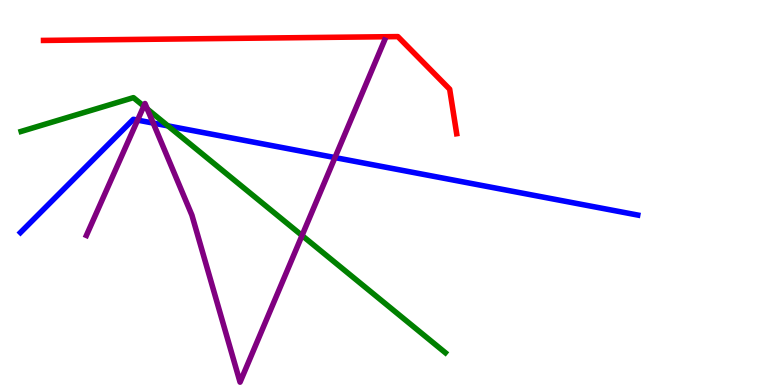[{'lines': ['blue', 'red'], 'intersections': []}, {'lines': ['green', 'red'], 'intersections': []}, {'lines': ['purple', 'red'], 'intersections': []}, {'lines': ['blue', 'green'], 'intersections': [{'x': 2.17, 'y': 6.73}]}, {'lines': ['blue', 'purple'], 'intersections': [{'x': 1.78, 'y': 6.88}, {'x': 1.98, 'y': 6.8}, {'x': 4.32, 'y': 5.91}]}, {'lines': ['green', 'purple'], 'intersections': [{'x': 1.86, 'y': 7.24}, {'x': 1.9, 'y': 7.17}, {'x': 3.9, 'y': 3.88}]}]